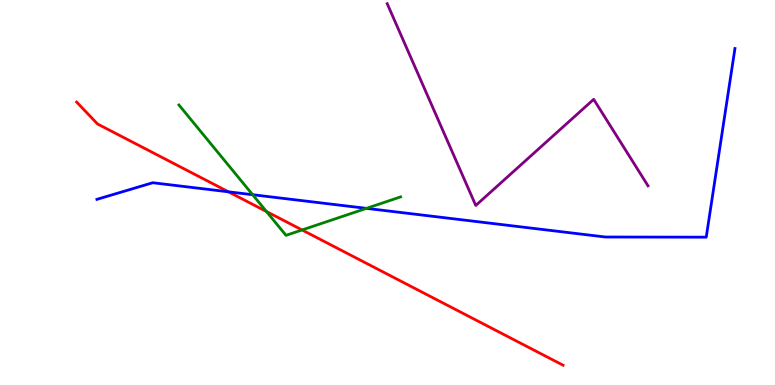[{'lines': ['blue', 'red'], 'intersections': [{'x': 2.95, 'y': 5.02}]}, {'lines': ['green', 'red'], 'intersections': [{'x': 3.44, 'y': 4.51}, {'x': 3.9, 'y': 4.03}]}, {'lines': ['purple', 'red'], 'intersections': []}, {'lines': ['blue', 'green'], 'intersections': [{'x': 3.26, 'y': 4.94}, {'x': 4.73, 'y': 4.59}]}, {'lines': ['blue', 'purple'], 'intersections': []}, {'lines': ['green', 'purple'], 'intersections': []}]